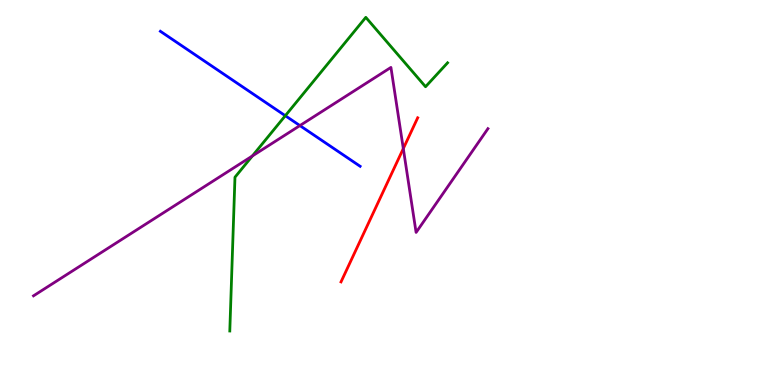[{'lines': ['blue', 'red'], 'intersections': []}, {'lines': ['green', 'red'], 'intersections': []}, {'lines': ['purple', 'red'], 'intersections': [{'x': 5.2, 'y': 6.14}]}, {'lines': ['blue', 'green'], 'intersections': [{'x': 3.68, 'y': 6.99}]}, {'lines': ['blue', 'purple'], 'intersections': [{'x': 3.87, 'y': 6.74}]}, {'lines': ['green', 'purple'], 'intersections': [{'x': 3.26, 'y': 5.95}]}]